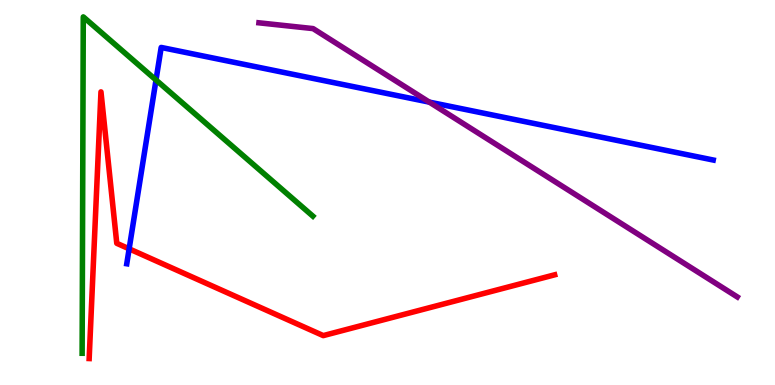[{'lines': ['blue', 'red'], 'intersections': [{'x': 1.67, 'y': 3.54}]}, {'lines': ['green', 'red'], 'intersections': []}, {'lines': ['purple', 'red'], 'intersections': []}, {'lines': ['blue', 'green'], 'intersections': [{'x': 2.01, 'y': 7.92}]}, {'lines': ['blue', 'purple'], 'intersections': [{'x': 5.54, 'y': 7.35}]}, {'lines': ['green', 'purple'], 'intersections': []}]